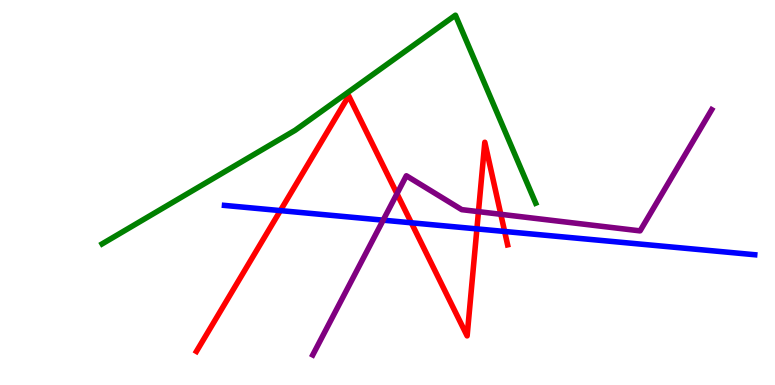[{'lines': ['blue', 'red'], 'intersections': [{'x': 3.62, 'y': 4.53}, {'x': 5.31, 'y': 4.21}, {'x': 6.15, 'y': 4.05}, {'x': 6.51, 'y': 3.99}]}, {'lines': ['green', 'red'], 'intersections': []}, {'lines': ['purple', 'red'], 'intersections': [{'x': 5.12, 'y': 4.97}, {'x': 6.17, 'y': 4.5}, {'x': 6.46, 'y': 4.43}]}, {'lines': ['blue', 'green'], 'intersections': []}, {'lines': ['blue', 'purple'], 'intersections': [{'x': 4.94, 'y': 4.28}]}, {'lines': ['green', 'purple'], 'intersections': []}]